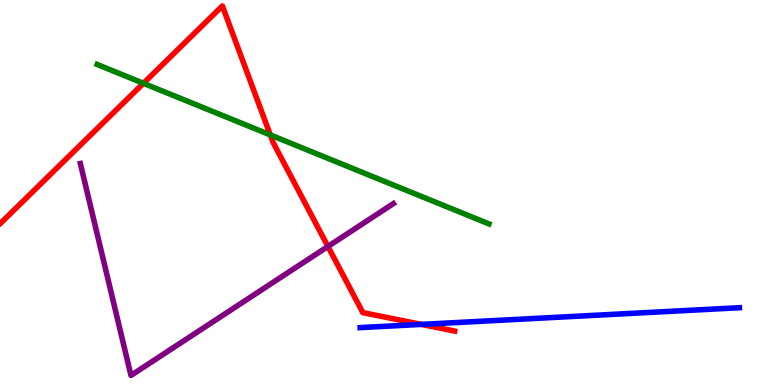[{'lines': ['blue', 'red'], 'intersections': [{'x': 5.44, 'y': 1.57}]}, {'lines': ['green', 'red'], 'intersections': [{'x': 1.85, 'y': 7.84}, {'x': 3.49, 'y': 6.5}]}, {'lines': ['purple', 'red'], 'intersections': [{'x': 4.23, 'y': 3.6}]}, {'lines': ['blue', 'green'], 'intersections': []}, {'lines': ['blue', 'purple'], 'intersections': []}, {'lines': ['green', 'purple'], 'intersections': []}]